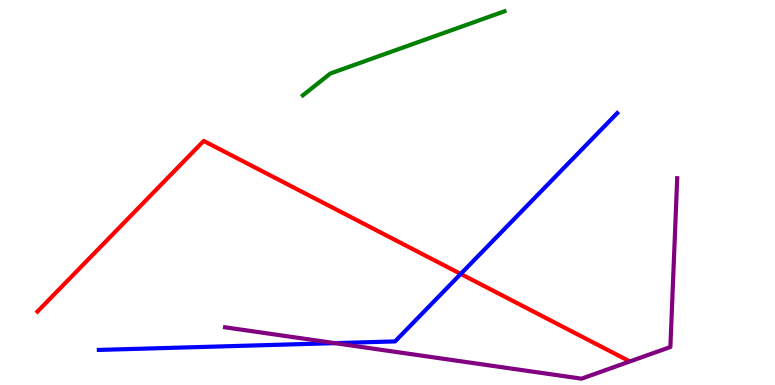[{'lines': ['blue', 'red'], 'intersections': [{'x': 5.94, 'y': 2.88}]}, {'lines': ['green', 'red'], 'intersections': []}, {'lines': ['purple', 'red'], 'intersections': []}, {'lines': ['blue', 'green'], 'intersections': []}, {'lines': ['blue', 'purple'], 'intersections': [{'x': 4.32, 'y': 1.09}]}, {'lines': ['green', 'purple'], 'intersections': []}]